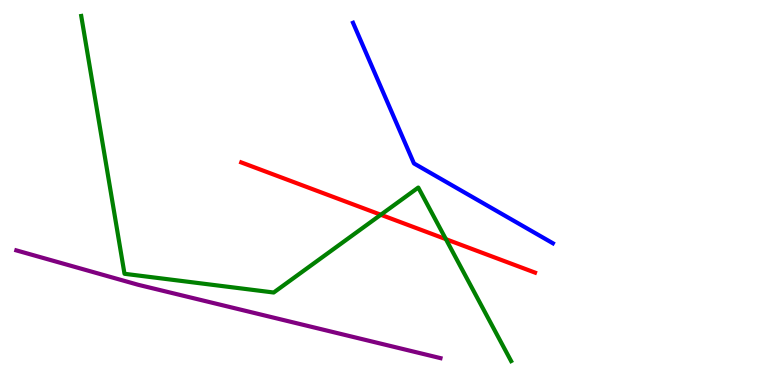[{'lines': ['blue', 'red'], 'intersections': []}, {'lines': ['green', 'red'], 'intersections': [{'x': 4.91, 'y': 4.42}, {'x': 5.75, 'y': 3.79}]}, {'lines': ['purple', 'red'], 'intersections': []}, {'lines': ['blue', 'green'], 'intersections': []}, {'lines': ['blue', 'purple'], 'intersections': []}, {'lines': ['green', 'purple'], 'intersections': []}]